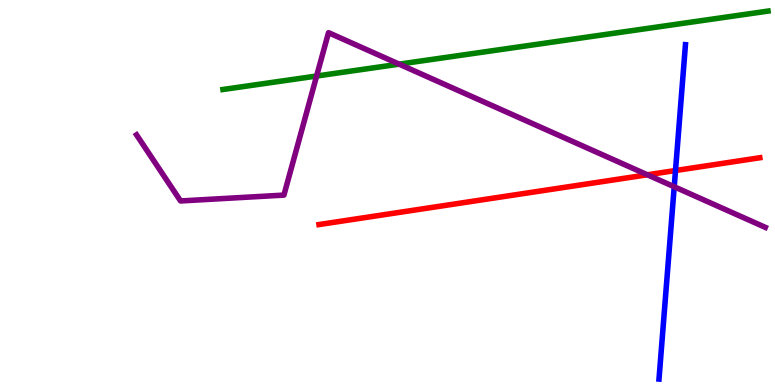[{'lines': ['blue', 'red'], 'intersections': [{'x': 8.72, 'y': 5.57}]}, {'lines': ['green', 'red'], 'intersections': []}, {'lines': ['purple', 'red'], 'intersections': [{'x': 8.35, 'y': 5.46}]}, {'lines': ['blue', 'green'], 'intersections': []}, {'lines': ['blue', 'purple'], 'intersections': [{'x': 8.7, 'y': 5.15}]}, {'lines': ['green', 'purple'], 'intersections': [{'x': 4.09, 'y': 8.03}, {'x': 5.15, 'y': 8.33}]}]